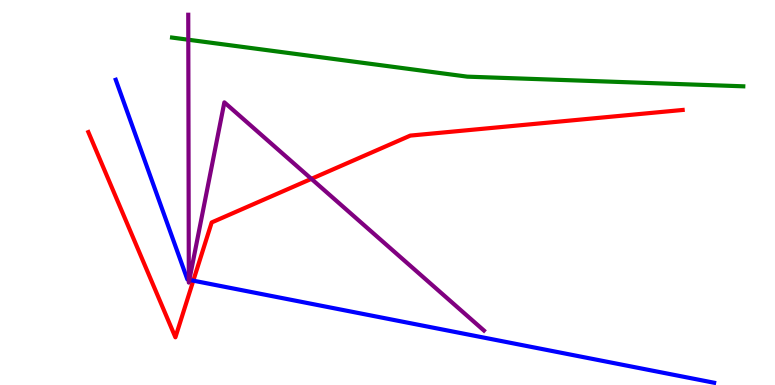[{'lines': ['blue', 'red'], 'intersections': [{'x': 2.49, 'y': 2.71}]}, {'lines': ['green', 'red'], 'intersections': []}, {'lines': ['purple', 'red'], 'intersections': [{'x': 4.02, 'y': 5.35}]}, {'lines': ['blue', 'green'], 'intersections': []}, {'lines': ['blue', 'purple'], 'intersections': [{'x': 2.44, 'y': 2.73}, {'x': 2.44, 'y': 2.73}]}, {'lines': ['green', 'purple'], 'intersections': [{'x': 2.43, 'y': 8.97}]}]